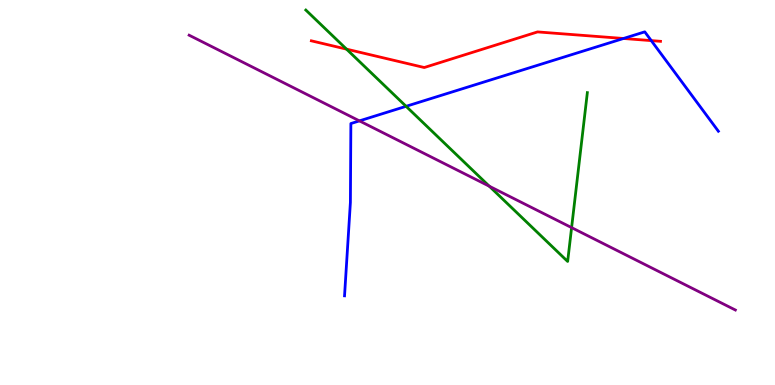[{'lines': ['blue', 'red'], 'intersections': [{'x': 8.04, 'y': 9.0}, {'x': 8.4, 'y': 8.95}]}, {'lines': ['green', 'red'], 'intersections': [{'x': 4.47, 'y': 8.72}]}, {'lines': ['purple', 'red'], 'intersections': []}, {'lines': ['blue', 'green'], 'intersections': [{'x': 5.24, 'y': 7.24}]}, {'lines': ['blue', 'purple'], 'intersections': [{'x': 4.64, 'y': 6.86}]}, {'lines': ['green', 'purple'], 'intersections': [{'x': 6.31, 'y': 5.16}, {'x': 7.38, 'y': 4.09}]}]